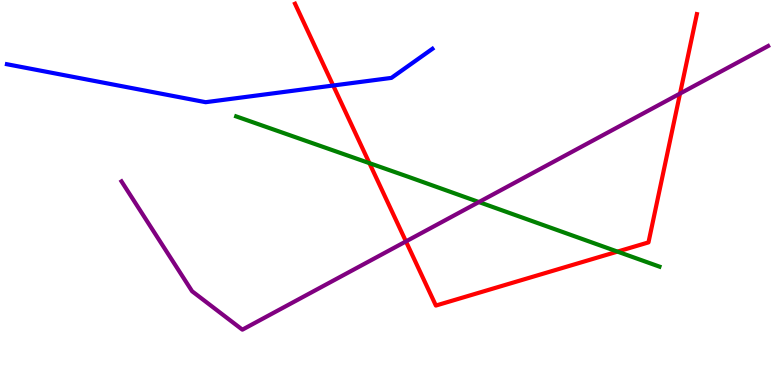[{'lines': ['blue', 'red'], 'intersections': [{'x': 4.3, 'y': 7.78}]}, {'lines': ['green', 'red'], 'intersections': [{'x': 4.77, 'y': 5.76}, {'x': 7.97, 'y': 3.46}]}, {'lines': ['purple', 'red'], 'intersections': [{'x': 5.24, 'y': 3.73}, {'x': 8.77, 'y': 7.57}]}, {'lines': ['blue', 'green'], 'intersections': []}, {'lines': ['blue', 'purple'], 'intersections': []}, {'lines': ['green', 'purple'], 'intersections': [{'x': 6.18, 'y': 4.75}]}]